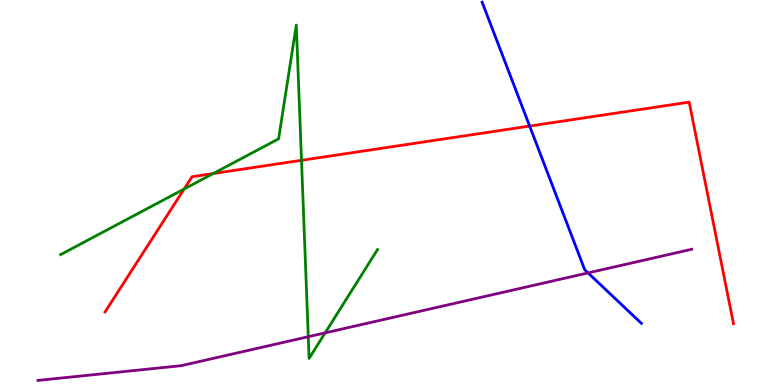[{'lines': ['blue', 'red'], 'intersections': [{'x': 6.83, 'y': 6.73}]}, {'lines': ['green', 'red'], 'intersections': [{'x': 2.38, 'y': 5.09}, {'x': 2.75, 'y': 5.49}, {'x': 3.89, 'y': 5.84}]}, {'lines': ['purple', 'red'], 'intersections': []}, {'lines': ['blue', 'green'], 'intersections': []}, {'lines': ['blue', 'purple'], 'intersections': [{'x': 7.59, 'y': 2.91}]}, {'lines': ['green', 'purple'], 'intersections': [{'x': 3.98, 'y': 1.25}, {'x': 4.2, 'y': 1.35}]}]